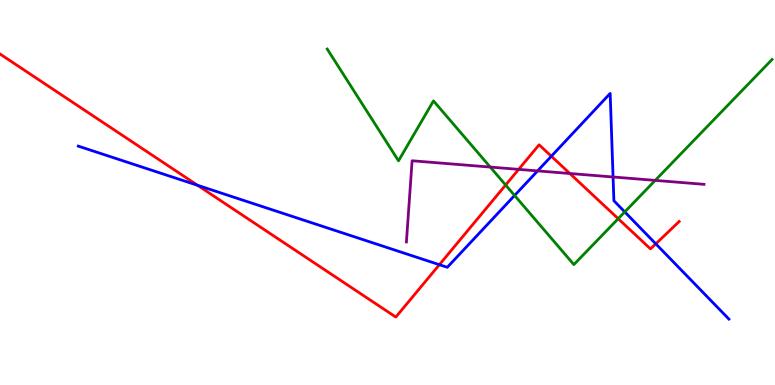[{'lines': ['blue', 'red'], 'intersections': [{'x': 2.55, 'y': 5.19}, {'x': 5.67, 'y': 3.12}, {'x': 7.11, 'y': 5.94}, {'x': 8.46, 'y': 3.67}]}, {'lines': ['green', 'red'], 'intersections': [{'x': 6.52, 'y': 5.19}, {'x': 7.98, 'y': 4.32}]}, {'lines': ['purple', 'red'], 'intersections': [{'x': 6.69, 'y': 5.6}, {'x': 7.35, 'y': 5.49}]}, {'lines': ['blue', 'green'], 'intersections': [{'x': 6.64, 'y': 4.92}, {'x': 8.06, 'y': 4.5}]}, {'lines': ['blue', 'purple'], 'intersections': [{'x': 6.94, 'y': 5.56}, {'x': 7.91, 'y': 5.4}]}, {'lines': ['green', 'purple'], 'intersections': [{'x': 6.33, 'y': 5.66}, {'x': 8.45, 'y': 5.31}]}]